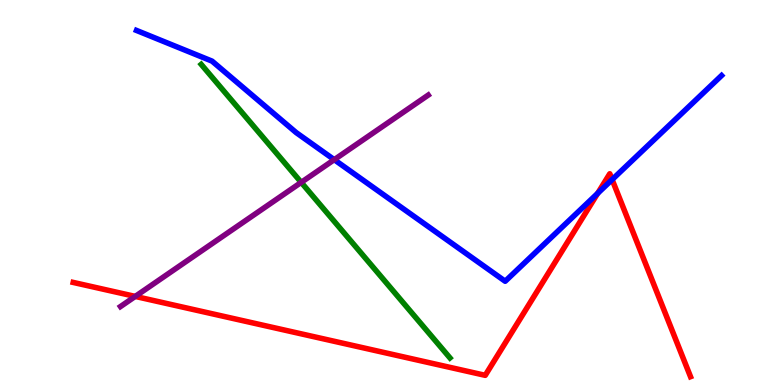[{'lines': ['blue', 'red'], 'intersections': [{'x': 7.71, 'y': 4.98}, {'x': 7.9, 'y': 5.33}]}, {'lines': ['green', 'red'], 'intersections': []}, {'lines': ['purple', 'red'], 'intersections': [{'x': 1.75, 'y': 2.3}]}, {'lines': ['blue', 'green'], 'intersections': []}, {'lines': ['blue', 'purple'], 'intersections': [{'x': 4.31, 'y': 5.85}]}, {'lines': ['green', 'purple'], 'intersections': [{'x': 3.89, 'y': 5.26}]}]